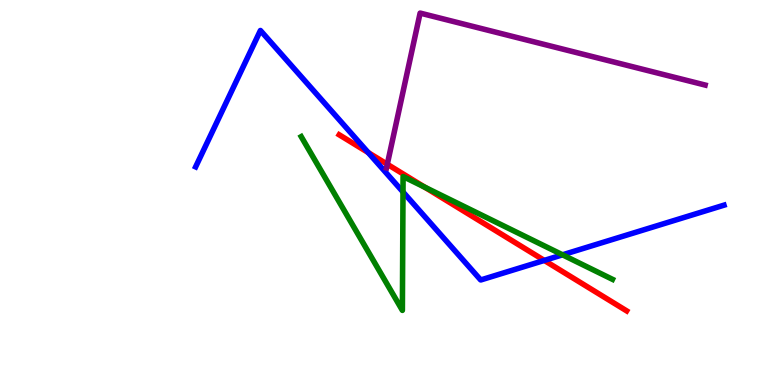[{'lines': ['blue', 'red'], 'intersections': [{'x': 4.75, 'y': 6.04}, {'x': 7.02, 'y': 3.24}]}, {'lines': ['green', 'red'], 'intersections': [{'x': 5.48, 'y': 5.14}]}, {'lines': ['purple', 'red'], 'intersections': [{'x': 5.0, 'y': 5.73}]}, {'lines': ['blue', 'green'], 'intersections': [{'x': 5.2, 'y': 5.01}, {'x': 7.26, 'y': 3.38}]}, {'lines': ['blue', 'purple'], 'intersections': []}, {'lines': ['green', 'purple'], 'intersections': []}]